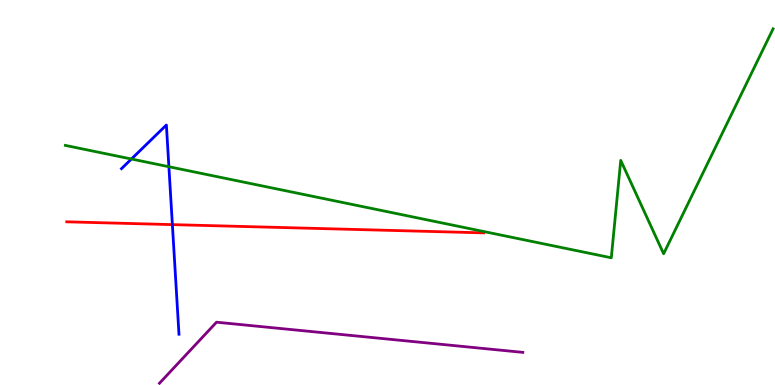[{'lines': ['blue', 'red'], 'intersections': [{'x': 2.22, 'y': 4.17}]}, {'lines': ['green', 'red'], 'intersections': []}, {'lines': ['purple', 'red'], 'intersections': []}, {'lines': ['blue', 'green'], 'intersections': [{'x': 1.7, 'y': 5.87}, {'x': 2.18, 'y': 5.67}]}, {'lines': ['blue', 'purple'], 'intersections': []}, {'lines': ['green', 'purple'], 'intersections': []}]